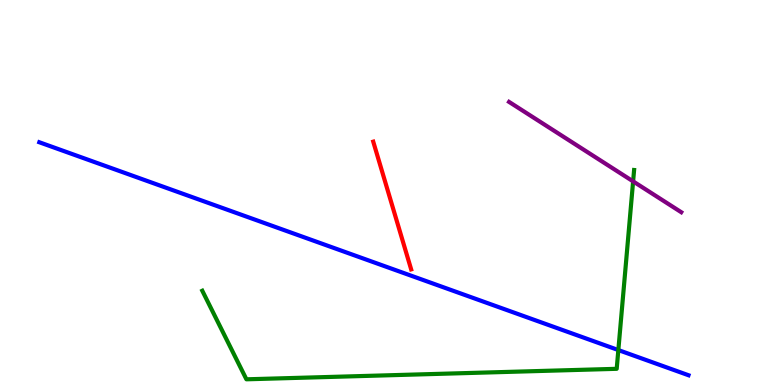[{'lines': ['blue', 'red'], 'intersections': []}, {'lines': ['green', 'red'], 'intersections': []}, {'lines': ['purple', 'red'], 'intersections': []}, {'lines': ['blue', 'green'], 'intersections': [{'x': 7.98, 'y': 0.908}]}, {'lines': ['blue', 'purple'], 'intersections': []}, {'lines': ['green', 'purple'], 'intersections': [{'x': 8.17, 'y': 5.29}]}]